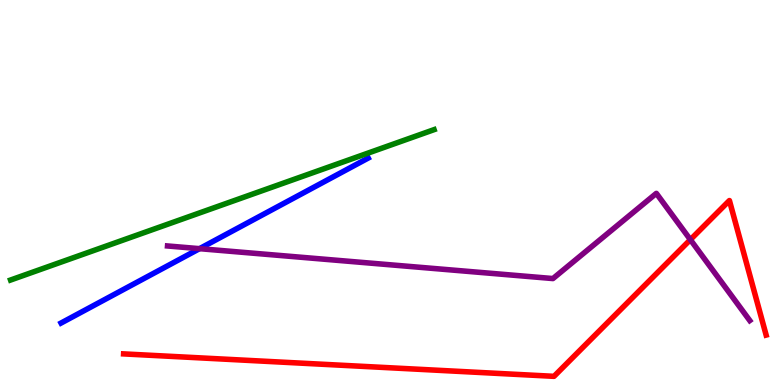[{'lines': ['blue', 'red'], 'intersections': []}, {'lines': ['green', 'red'], 'intersections': []}, {'lines': ['purple', 'red'], 'intersections': [{'x': 8.91, 'y': 3.77}]}, {'lines': ['blue', 'green'], 'intersections': []}, {'lines': ['blue', 'purple'], 'intersections': [{'x': 2.57, 'y': 3.54}]}, {'lines': ['green', 'purple'], 'intersections': []}]